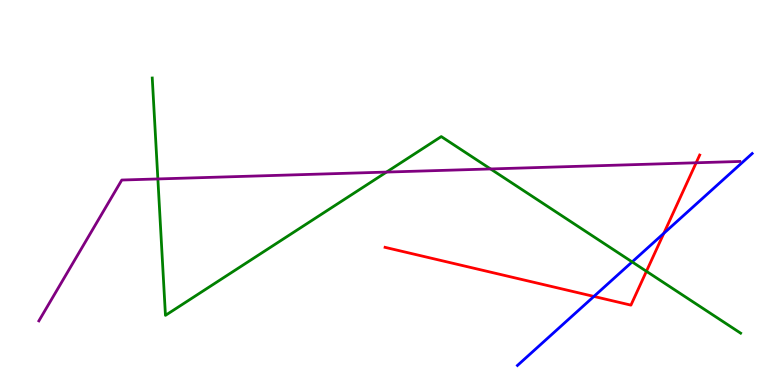[{'lines': ['blue', 'red'], 'intersections': [{'x': 7.66, 'y': 2.3}, {'x': 8.57, 'y': 3.94}]}, {'lines': ['green', 'red'], 'intersections': [{'x': 8.34, 'y': 2.95}]}, {'lines': ['purple', 'red'], 'intersections': [{'x': 8.98, 'y': 5.77}]}, {'lines': ['blue', 'green'], 'intersections': [{'x': 8.16, 'y': 3.2}]}, {'lines': ['blue', 'purple'], 'intersections': []}, {'lines': ['green', 'purple'], 'intersections': [{'x': 2.04, 'y': 5.35}, {'x': 4.99, 'y': 5.53}, {'x': 6.33, 'y': 5.61}]}]